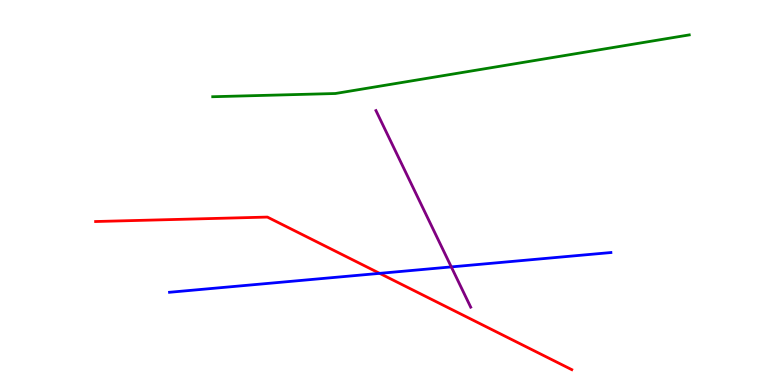[{'lines': ['blue', 'red'], 'intersections': [{'x': 4.9, 'y': 2.9}]}, {'lines': ['green', 'red'], 'intersections': []}, {'lines': ['purple', 'red'], 'intersections': []}, {'lines': ['blue', 'green'], 'intersections': []}, {'lines': ['blue', 'purple'], 'intersections': [{'x': 5.82, 'y': 3.07}]}, {'lines': ['green', 'purple'], 'intersections': []}]